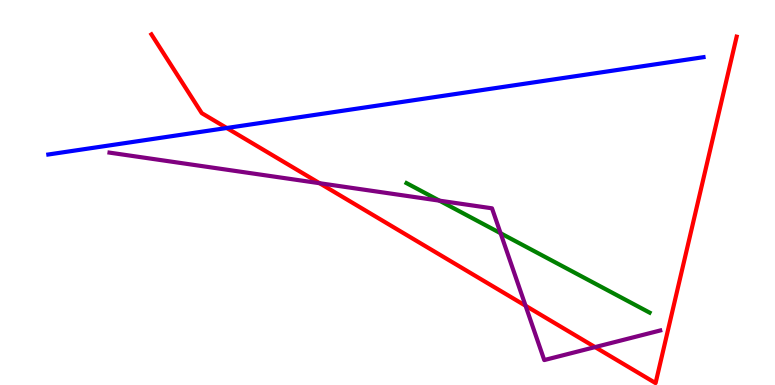[{'lines': ['blue', 'red'], 'intersections': [{'x': 2.93, 'y': 6.68}]}, {'lines': ['green', 'red'], 'intersections': []}, {'lines': ['purple', 'red'], 'intersections': [{'x': 4.12, 'y': 5.24}, {'x': 6.78, 'y': 2.06}, {'x': 7.68, 'y': 0.984}]}, {'lines': ['blue', 'green'], 'intersections': []}, {'lines': ['blue', 'purple'], 'intersections': []}, {'lines': ['green', 'purple'], 'intersections': [{'x': 5.67, 'y': 4.79}, {'x': 6.46, 'y': 3.94}]}]